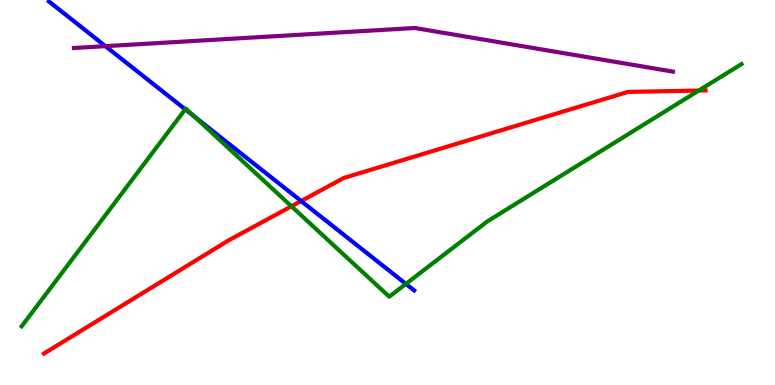[{'lines': ['blue', 'red'], 'intersections': [{'x': 3.89, 'y': 4.78}]}, {'lines': ['green', 'red'], 'intersections': [{'x': 3.76, 'y': 4.64}, {'x': 9.02, 'y': 7.65}]}, {'lines': ['purple', 'red'], 'intersections': []}, {'lines': ['blue', 'green'], 'intersections': [{'x': 2.39, 'y': 7.16}, {'x': 2.51, 'y': 6.98}, {'x': 5.24, 'y': 2.63}]}, {'lines': ['blue', 'purple'], 'intersections': [{'x': 1.36, 'y': 8.8}]}, {'lines': ['green', 'purple'], 'intersections': []}]